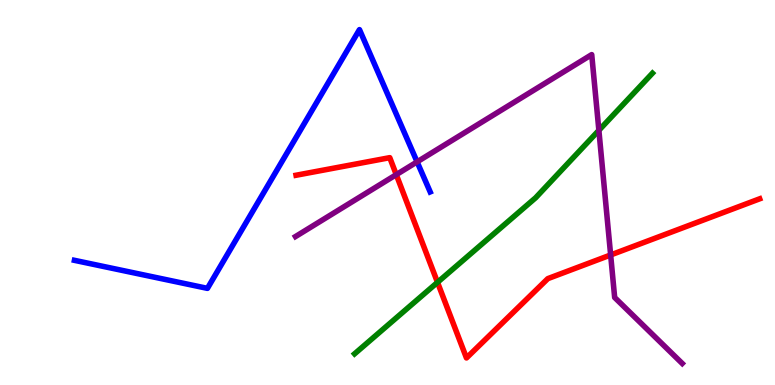[{'lines': ['blue', 'red'], 'intersections': []}, {'lines': ['green', 'red'], 'intersections': [{'x': 5.65, 'y': 2.67}]}, {'lines': ['purple', 'red'], 'intersections': [{'x': 5.11, 'y': 5.46}, {'x': 7.88, 'y': 3.38}]}, {'lines': ['blue', 'green'], 'intersections': []}, {'lines': ['blue', 'purple'], 'intersections': [{'x': 5.38, 'y': 5.8}]}, {'lines': ['green', 'purple'], 'intersections': [{'x': 7.73, 'y': 6.61}]}]